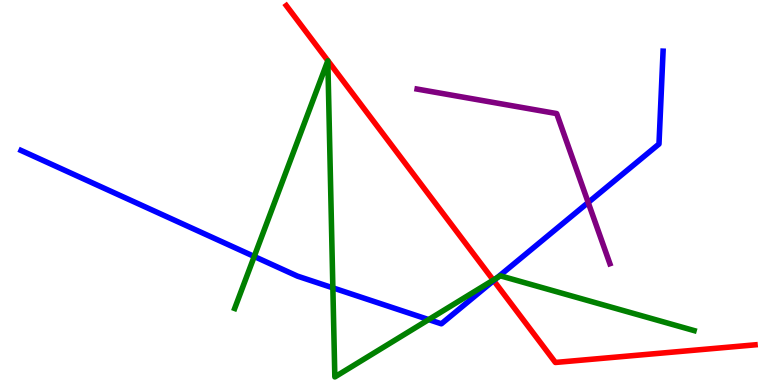[{'lines': ['blue', 'red'], 'intersections': [{'x': 6.37, 'y': 2.71}]}, {'lines': ['green', 'red'], 'intersections': [{'x': 6.36, 'y': 2.72}]}, {'lines': ['purple', 'red'], 'intersections': []}, {'lines': ['blue', 'green'], 'intersections': [{'x': 3.28, 'y': 3.34}, {'x': 4.29, 'y': 2.52}, {'x': 5.53, 'y': 1.7}, {'x': 6.41, 'y': 2.79}]}, {'lines': ['blue', 'purple'], 'intersections': [{'x': 7.59, 'y': 4.74}]}, {'lines': ['green', 'purple'], 'intersections': []}]